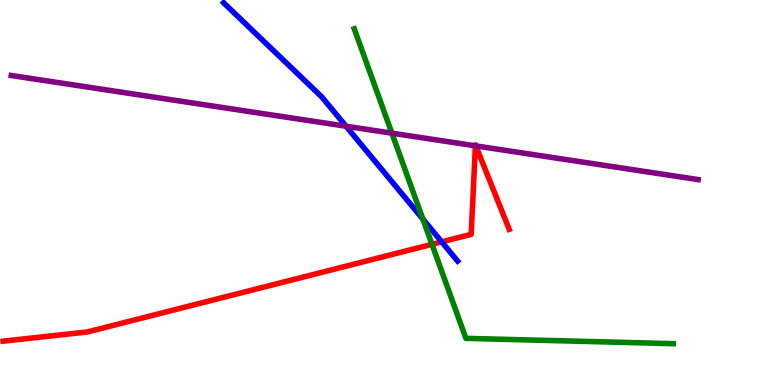[{'lines': ['blue', 'red'], 'intersections': [{'x': 5.7, 'y': 3.72}]}, {'lines': ['green', 'red'], 'intersections': [{'x': 5.57, 'y': 3.65}]}, {'lines': ['purple', 'red'], 'intersections': [{'x': 6.13, 'y': 6.21}, {'x': 6.14, 'y': 6.21}]}, {'lines': ['blue', 'green'], 'intersections': [{'x': 5.46, 'y': 4.31}]}, {'lines': ['blue', 'purple'], 'intersections': [{'x': 4.46, 'y': 6.72}]}, {'lines': ['green', 'purple'], 'intersections': [{'x': 5.06, 'y': 6.54}]}]